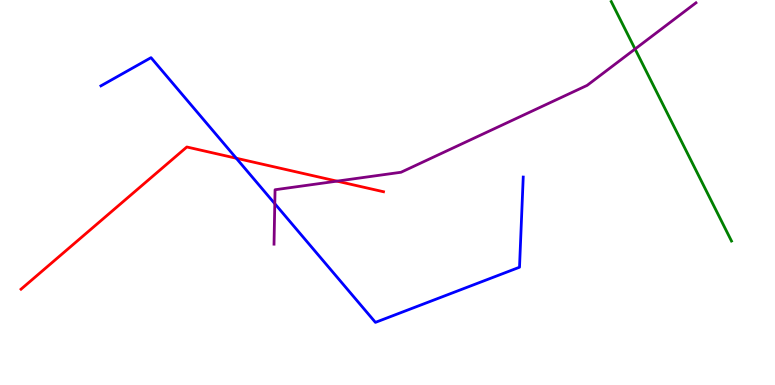[{'lines': ['blue', 'red'], 'intersections': [{'x': 3.05, 'y': 5.89}]}, {'lines': ['green', 'red'], 'intersections': []}, {'lines': ['purple', 'red'], 'intersections': [{'x': 4.35, 'y': 5.29}]}, {'lines': ['blue', 'green'], 'intersections': []}, {'lines': ['blue', 'purple'], 'intersections': [{'x': 3.55, 'y': 4.71}]}, {'lines': ['green', 'purple'], 'intersections': [{'x': 8.19, 'y': 8.73}]}]